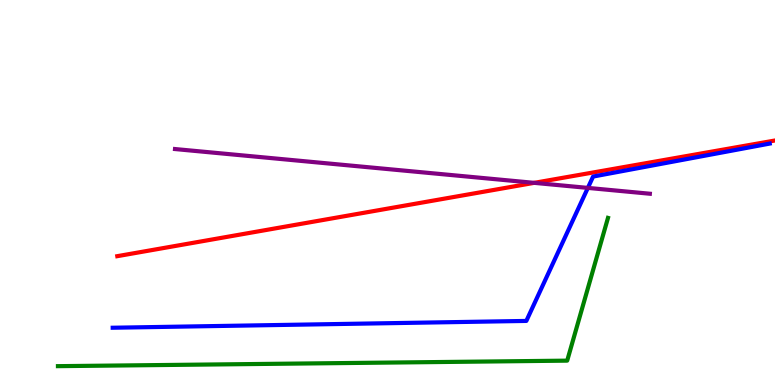[{'lines': ['blue', 'red'], 'intersections': []}, {'lines': ['green', 'red'], 'intersections': []}, {'lines': ['purple', 'red'], 'intersections': [{'x': 6.89, 'y': 5.25}]}, {'lines': ['blue', 'green'], 'intersections': []}, {'lines': ['blue', 'purple'], 'intersections': [{'x': 7.59, 'y': 5.12}]}, {'lines': ['green', 'purple'], 'intersections': []}]